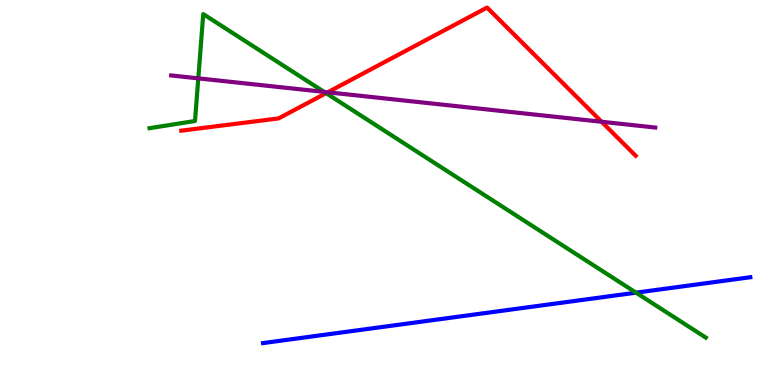[{'lines': ['blue', 'red'], 'intersections': []}, {'lines': ['green', 'red'], 'intersections': [{'x': 4.21, 'y': 7.58}]}, {'lines': ['purple', 'red'], 'intersections': [{'x': 4.23, 'y': 7.6}, {'x': 7.76, 'y': 6.84}]}, {'lines': ['blue', 'green'], 'intersections': [{'x': 8.21, 'y': 2.4}]}, {'lines': ['blue', 'purple'], 'intersections': []}, {'lines': ['green', 'purple'], 'intersections': [{'x': 2.56, 'y': 7.96}, {'x': 4.18, 'y': 7.61}]}]